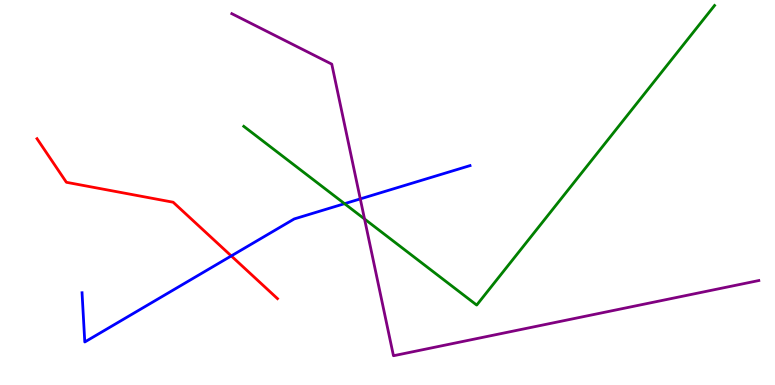[{'lines': ['blue', 'red'], 'intersections': [{'x': 2.98, 'y': 3.35}]}, {'lines': ['green', 'red'], 'intersections': []}, {'lines': ['purple', 'red'], 'intersections': []}, {'lines': ['blue', 'green'], 'intersections': [{'x': 4.45, 'y': 4.71}]}, {'lines': ['blue', 'purple'], 'intersections': [{'x': 4.65, 'y': 4.83}]}, {'lines': ['green', 'purple'], 'intersections': [{'x': 4.7, 'y': 4.31}]}]